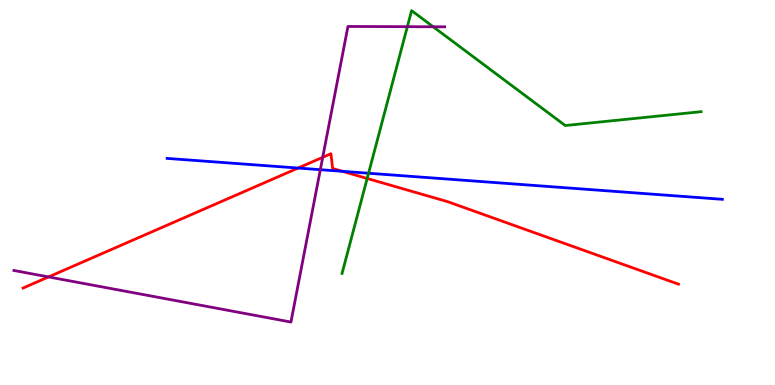[{'lines': ['blue', 'red'], 'intersections': [{'x': 3.85, 'y': 5.64}, {'x': 4.42, 'y': 5.55}]}, {'lines': ['green', 'red'], 'intersections': [{'x': 4.74, 'y': 5.36}]}, {'lines': ['purple', 'red'], 'intersections': [{'x': 0.626, 'y': 2.81}, {'x': 4.16, 'y': 5.91}]}, {'lines': ['blue', 'green'], 'intersections': [{'x': 4.76, 'y': 5.5}]}, {'lines': ['blue', 'purple'], 'intersections': [{'x': 4.13, 'y': 5.59}]}, {'lines': ['green', 'purple'], 'intersections': [{'x': 5.26, 'y': 9.31}, {'x': 5.59, 'y': 9.3}]}]